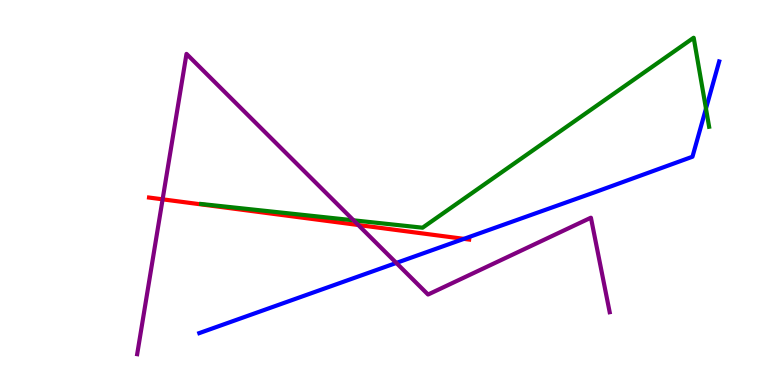[{'lines': ['blue', 'red'], 'intersections': [{'x': 5.99, 'y': 3.8}]}, {'lines': ['green', 'red'], 'intersections': []}, {'lines': ['purple', 'red'], 'intersections': [{'x': 2.1, 'y': 4.82}, {'x': 4.62, 'y': 4.16}]}, {'lines': ['blue', 'green'], 'intersections': [{'x': 9.11, 'y': 7.18}]}, {'lines': ['blue', 'purple'], 'intersections': [{'x': 5.11, 'y': 3.17}]}, {'lines': ['green', 'purple'], 'intersections': [{'x': 4.56, 'y': 4.28}]}]